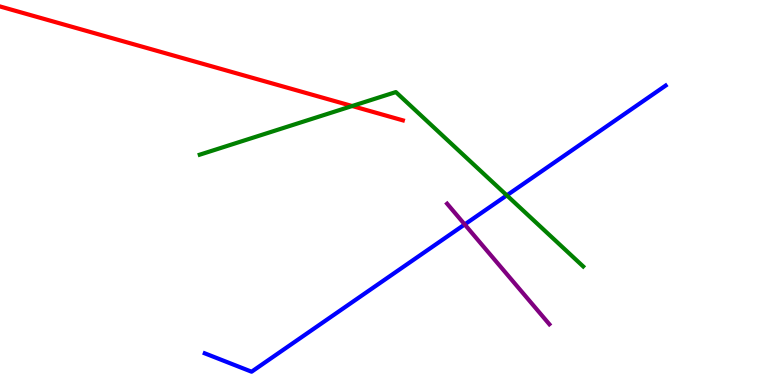[{'lines': ['blue', 'red'], 'intersections': []}, {'lines': ['green', 'red'], 'intersections': [{'x': 4.54, 'y': 7.25}]}, {'lines': ['purple', 'red'], 'intersections': []}, {'lines': ['blue', 'green'], 'intersections': [{'x': 6.54, 'y': 4.93}]}, {'lines': ['blue', 'purple'], 'intersections': [{'x': 6.0, 'y': 4.17}]}, {'lines': ['green', 'purple'], 'intersections': []}]